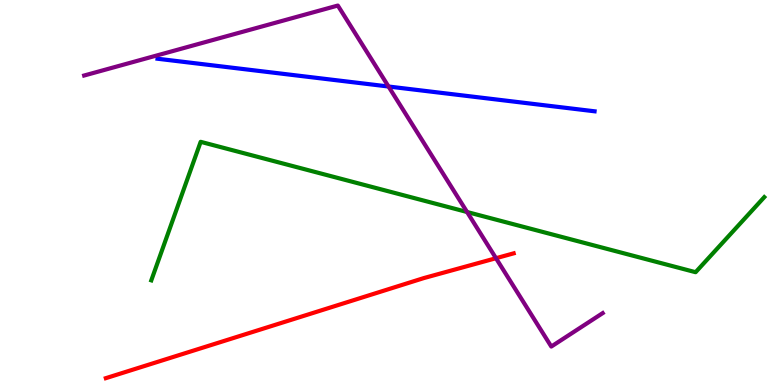[{'lines': ['blue', 'red'], 'intersections': []}, {'lines': ['green', 'red'], 'intersections': []}, {'lines': ['purple', 'red'], 'intersections': [{'x': 6.4, 'y': 3.29}]}, {'lines': ['blue', 'green'], 'intersections': []}, {'lines': ['blue', 'purple'], 'intersections': [{'x': 5.01, 'y': 7.75}]}, {'lines': ['green', 'purple'], 'intersections': [{'x': 6.03, 'y': 4.49}]}]